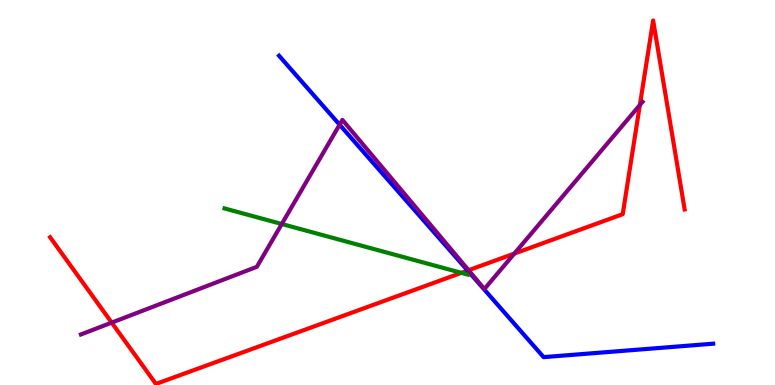[{'lines': ['blue', 'red'], 'intersections': [{'x': 6.03, 'y': 2.97}]}, {'lines': ['green', 'red'], 'intersections': [{'x': 5.95, 'y': 2.91}]}, {'lines': ['purple', 'red'], 'intersections': [{'x': 1.44, 'y': 1.62}, {'x': 6.05, 'y': 2.98}, {'x': 6.64, 'y': 3.41}, {'x': 8.26, 'y': 7.27}]}, {'lines': ['blue', 'green'], 'intersections': []}, {'lines': ['blue', 'purple'], 'intersections': [{'x': 4.38, 'y': 6.76}]}, {'lines': ['green', 'purple'], 'intersections': [{'x': 3.64, 'y': 4.18}]}]